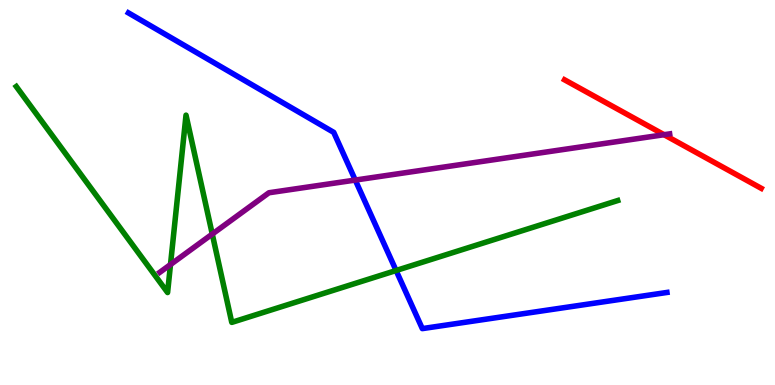[{'lines': ['blue', 'red'], 'intersections': []}, {'lines': ['green', 'red'], 'intersections': []}, {'lines': ['purple', 'red'], 'intersections': [{'x': 8.57, 'y': 6.5}]}, {'lines': ['blue', 'green'], 'intersections': [{'x': 5.11, 'y': 2.97}]}, {'lines': ['blue', 'purple'], 'intersections': [{'x': 4.58, 'y': 5.32}]}, {'lines': ['green', 'purple'], 'intersections': [{'x': 2.2, 'y': 3.13}, {'x': 2.74, 'y': 3.92}]}]